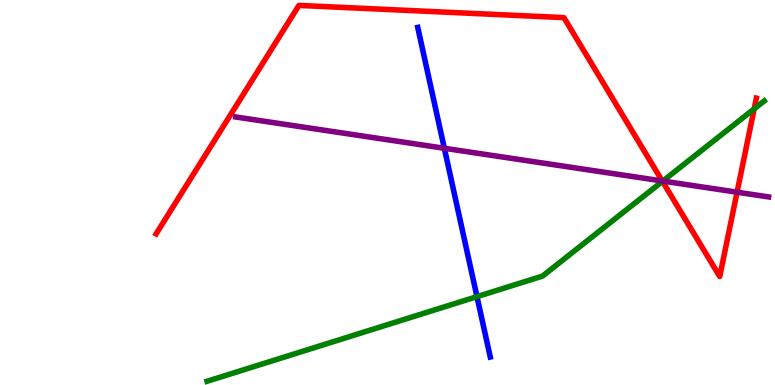[{'lines': ['blue', 'red'], 'intersections': []}, {'lines': ['green', 'red'], 'intersections': [{'x': 8.55, 'y': 5.29}, {'x': 9.73, 'y': 7.17}]}, {'lines': ['purple', 'red'], 'intersections': [{'x': 8.54, 'y': 5.3}, {'x': 9.51, 'y': 5.01}]}, {'lines': ['blue', 'green'], 'intersections': [{'x': 6.15, 'y': 2.3}]}, {'lines': ['blue', 'purple'], 'intersections': [{'x': 5.73, 'y': 6.15}]}, {'lines': ['green', 'purple'], 'intersections': [{'x': 8.55, 'y': 5.3}]}]